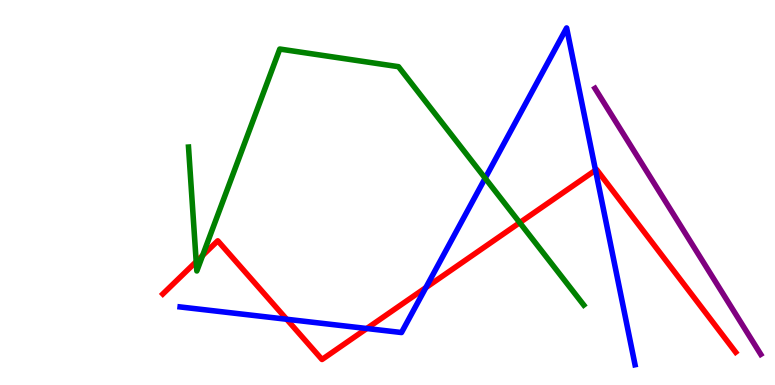[{'lines': ['blue', 'red'], 'intersections': [{'x': 3.7, 'y': 1.71}, {'x': 4.73, 'y': 1.47}, {'x': 5.49, 'y': 2.53}, {'x': 7.68, 'y': 5.58}]}, {'lines': ['green', 'red'], 'intersections': [{'x': 2.53, 'y': 3.2}, {'x': 2.61, 'y': 3.36}, {'x': 6.71, 'y': 4.22}]}, {'lines': ['purple', 'red'], 'intersections': []}, {'lines': ['blue', 'green'], 'intersections': [{'x': 6.26, 'y': 5.37}]}, {'lines': ['blue', 'purple'], 'intersections': []}, {'lines': ['green', 'purple'], 'intersections': []}]